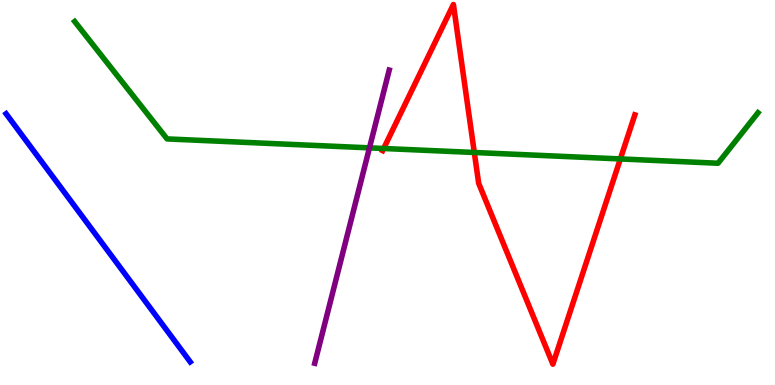[{'lines': ['blue', 'red'], 'intersections': []}, {'lines': ['green', 'red'], 'intersections': [{'x': 4.95, 'y': 6.14}, {'x': 6.12, 'y': 6.04}, {'x': 8.0, 'y': 5.87}]}, {'lines': ['purple', 'red'], 'intersections': []}, {'lines': ['blue', 'green'], 'intersections': []}, {'lines': ['blue', 'purple'], 'intersections': []}, {'lines': ['green', 'purple'], 'intersections': [{'x': 4.77, 'y': 6.16}]}]